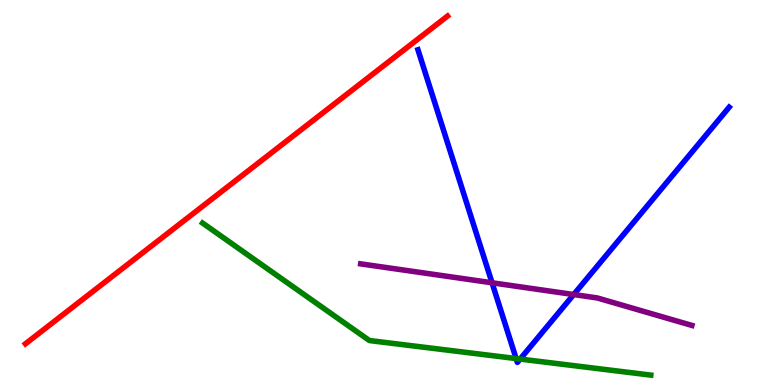[{'lines': ['blue', 'red'], 'intersections': []}, {'lines': ['green', 'red'], 'intersections': []}, {'lines': ['purple', 'red'], 'intersections': []}, {'lines': ['blue', 'green'], 'intersections': [{'x': 6.66, 'y': 0.687}, {'x': 6.71, 'y': 0.674}]}, {'lines': ['blue', 'purple'], 'intersections': [{'x': 6.35, 'y': 2.65}, {'x': 7.4, 'y': 2.35}]}, {'lines': ['green', 'purple'], 'intersections': []}]